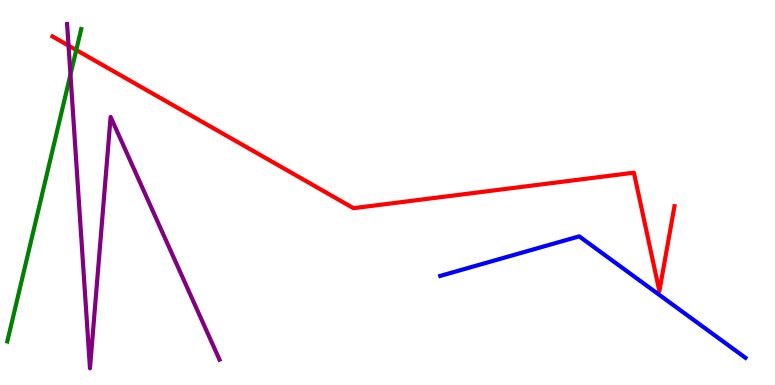[{'lines': ['blue', 'red'], 'intersections': []}, {'lines': ['green', 'red'], 'intersections': [{'x': 0.984, 'y': 8.7}]}, {'lines': ['purple', 'red'], 'intersections': [{'x': 0.884, 'y': 8.82}]}, {'lines': ['blue', 'green'], 'intersections': []}, {'lines': ['blue', 'purple'], 'intersections': []}, {'lines': ['green', 'purple'], 'intersections': [{'x': 0.909, 'y': 8.06}]}]